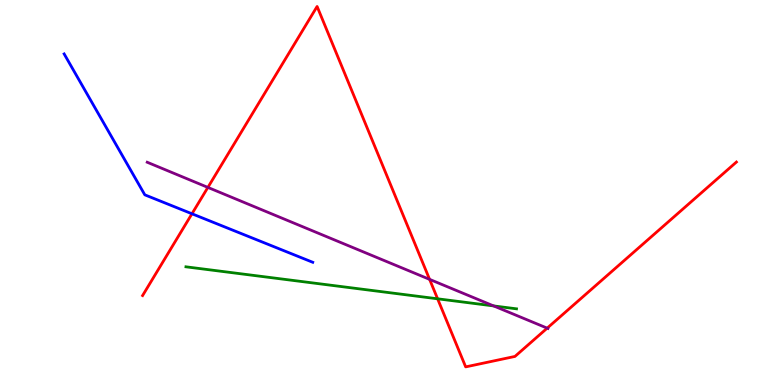[{'lines': ['blue', 'red'], 'intersections': [{'x': 2.48, 'y': 4.45}]}, {'lines': ['green', 'red'], 'intersections': [{'x': 5.65, 'y': 2.24}]}, {'lines': ['purple', 'red'], 'intersections': [{'x': 2.68, 'y': 5.13}, {'x': 5.54, 'y': 2.74}, {'x': 7.06, 'y': 1.48}]}, {'lines': ['blue', 'green'], 'intersections': []}, {'lines': ['blue', 'purple'], 'intersections': []}, {'lines': ['green', 'purple'], 'intersections': [{'x': 6.37, 'y': 2.05}]}]